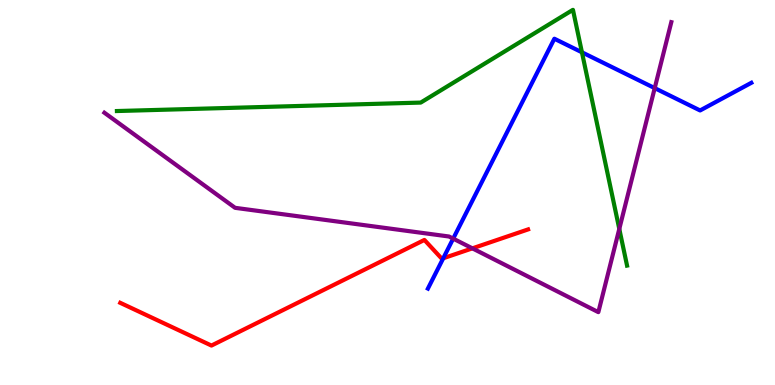[{'lines': ['blue', 'red'], 'intersections': [{'x': 5.72, 'y': 3.29}]}, {'lines': ['green', 'red'], 'intersections': []}, {'lines': ['purple', 'red'], 'intersections': [{'x': 6.1, 'y': 3.55}]}, {'lines': ['blue', 'green'], 'intersections': [{'x': 7.51, 'y': 8.64}]}, {'lines': ['blue', 'purple'], 'intersections': [{'x': 5.85, 'y': 3.8}, {'x': 8.45, 'y': 7.71}]}, {'lines': ['green', 'purple'], 'intersections': [{'x': 7.99, 'y': 4.05}]}]